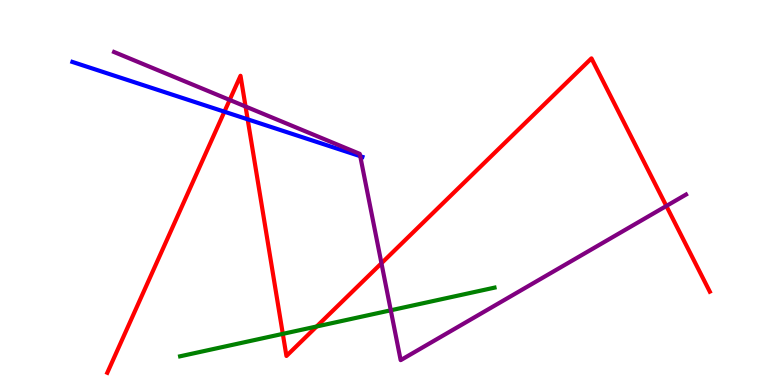[{'lines': ['blue', 'red'], 'intersections': [{'x': 2.9, 'y': 7.1}, {'x': 3.2, 'y': 6.9}]}, {'lines': ['green', 'red'], 'intersections': [{'x': 3.65, 'y': 1.33}, {'x': 4.09, 'y': 1.52}]}, {'lines': ['purple', 'red'], 'intersections': [{'x': 2.96, 'y': 7.4}, {'x': 3.17, 'y': 7.23}, {'x': 4.92, 'y': 3.16}, {'x': 8.6, 'y': 4.65}]}, {'lines': ['blue', 'green'], 'intersections': []}, {'lines': ['blue', 'purple'], 'intersections': [{'x': 4.65, 'y': 5.94}]}, {'lines': ['green', 'purple'], 'intersections': [{'x': 5.04, 'y': 1.94}]}]